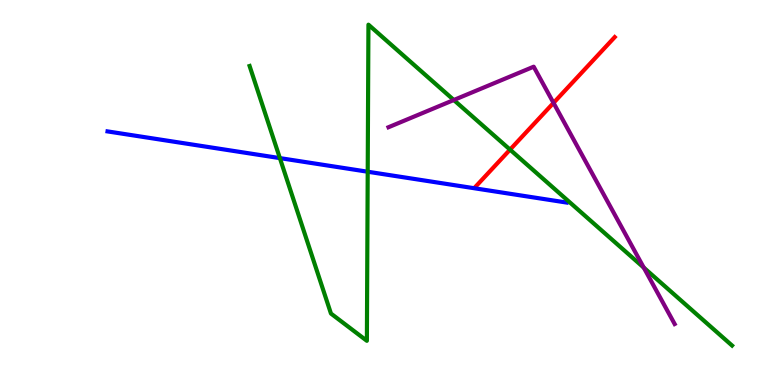[{'lines': ['blue', 'red'], 'intersections': []}, {'lines': ['green', 'red'], 'intersections': [{'x': 6.58, 'y': 6.11}]}, {'lines': ['purple', 'red'], 'intersections': [{'x': 7.14, 'y': 7.33}]}, {'lines': ['blue', 'green'], 'intersections': [{'x': 3.61, 'y': 5.89}, {'x': 4.74, 'y': 5.54}]}, {'lines': ['blue', 'purple'], 'intersections': []}, {'lines': ['green', 'purple'], 'intersections': [{'x': 5.86, 'y': 7.4}, {'x': 8.31, 'y': 3.05}]}]